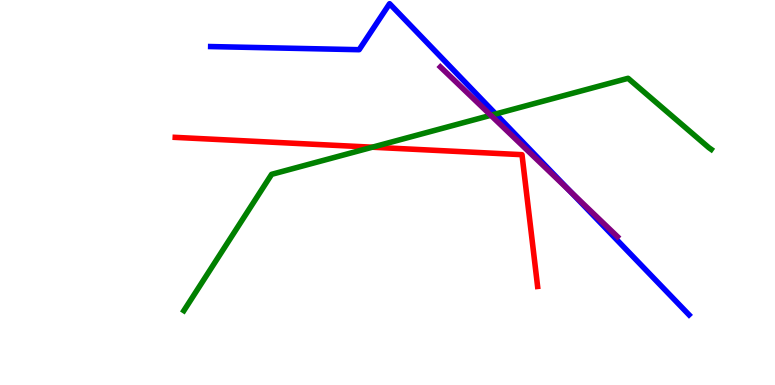[{'lines': ['blue', 'red'], 'intersections': []}, {'lines': ['green', 'red'], 'intersections': [{'x': 4.8, 'y': 6.18}]}, {'lines': ['purple', 'red'], 'intersections': []}, {'lines': ['blue', 'green'], 'intersections': [{'x': 6.4, 'y': 7.04}]}, {'lines': ['blue', 'purple'], 'intersections': [{'x': 7.36, 'y': 5.03}]}, {'lines': ['green', 'purple'], 'intersections': [{'x': 6.33, 'y': 7.01}]}]